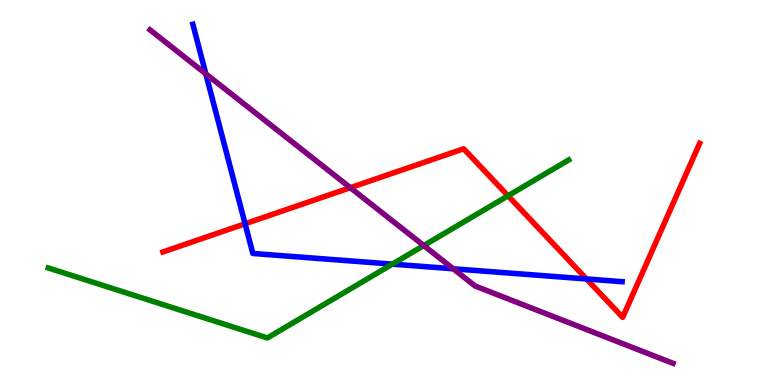[{'lines': ['blue', 'red'], 'intersections': [{'x': 3.16, 'y': 4.19}, {'x': 7.57, 'y': 2.75}]}, {'lines': ['green', 'red'], 'intersections': [{'x': 6.56, 'y': 4.91}]}, {'lines': ['purple', 'red'], 'intersections': [{'x': 4.52, 'y': 5.13}]}, {'lines': ['blue', 'green'], 'intersections': [{'x': 5.06, 'y': 3.14}]}, {'lines': ['blue', 'purple'], 'intersections': [{'x': 2.66, 'y': 8.08}, {'x': 5.85, 'y': 3.02}]}, {'lines': ['green', 'purple'], 'intersections': [{'x': 5.47, 'y': 3.62}]}]